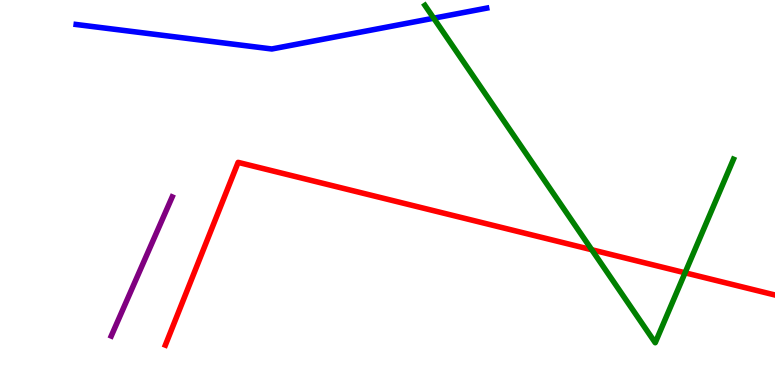[{'lines': ['blue', 'red'], 'intersections': []}, {'lines': ['green', 'red'], 'intersections': [{'x': 7.64, 'y': 3.51}, {'x': 8.84, 'y': 2.91}]}, {'lines': ['purple', 'red'], 'intersections': []}, {'lines': ['blue', 'green'], 'intersections': [{'x': 5.6, 'y': 9.53}]}, {'lines': ['blue', 'purple'], 'intersections': []}, {'lines': ['green', 'purple'], 'intersections': []}]